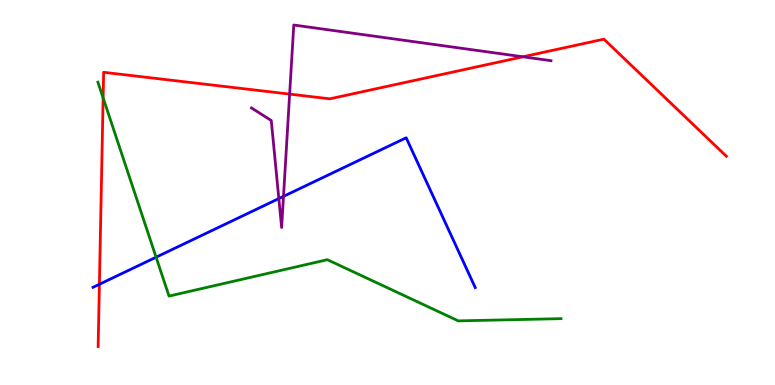[{'lines': ['blue', 'red'], 'intersections': [{'x': 1.28, 'y': 2.62}]}, {'lines': ['green', 'red'], 'intersections': [{'x': 1.33, 'y': 7.46}]}, {'lines': ['purple', 'red'], 'intersections': [{'x': 3.74, 'y': 7.56}, {'x': 6.75, 'y': 8.52}]}, {'lines': ['blue', 'green'], 'intersections': [{'x': 2.01, 'y': 3.32}]}, {'lines': ['blue', 'purple'], 'intersections': [{'x': 3.6, 'y': 4.84}, {'x': 3.66, 'y': 4.9}]}, {'lines': ['green', 'purple'], 'intersections': []}]